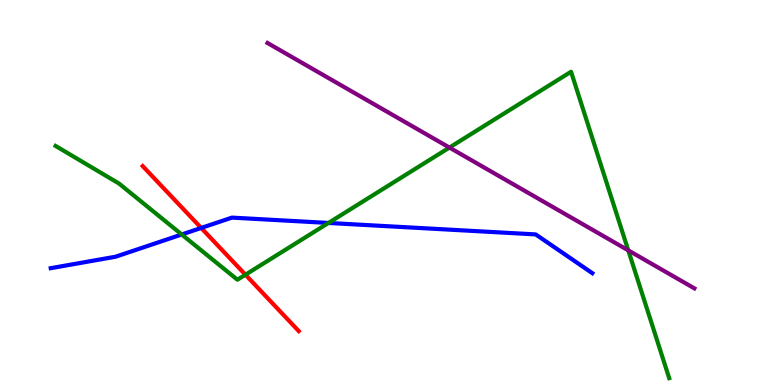[{'lines': ['blue', 'red'], 'intersections': [{'x': 2.6, 'y': 4.08}]}, {'lines': ['green', 'red'], 'intersections': [{'x': 3.17, 'y': 2.86}]}, {'lines': ['purple', 'red'], 'intersections': []}, {'lines': ['blue', 'green'], 'intersections': [{'x': 2.34, 'y': 3.91}, {'x': 4.24, 'y': 4.21}]}, {'lines': ['blue', 'purple'], 'intersections': []}, {'lines': ['green', 'purple'], 'intersections': [{'x': 5.8, 'y': 6.17}, {'x': 8.11, 'y': 3.5}]}]